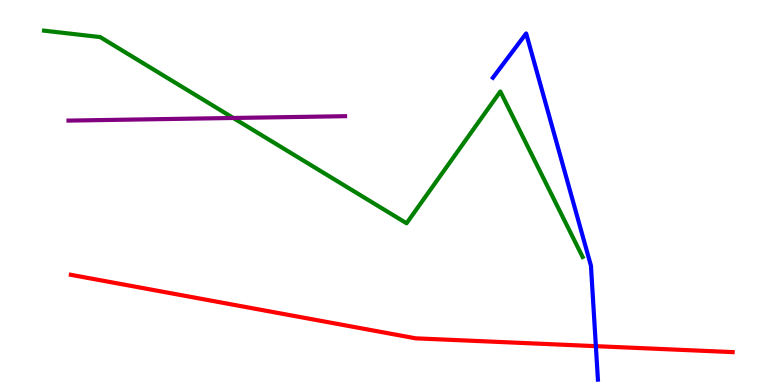[{'lines': ['blue', 'red'], 'intersections': [{'x': 7.69, 'y': 1.01}]}, {'lines': ['green', 'red'], 'intersections': []}, {'lines': ['purple', 'red'], 'intersections': []}, {'lines': ['blue', 'green'], 'intersections': []}, {'lines': ['blue', 'purple'], 'intersections': []}, {'lines': ['green', 'purple'], 'intersections': [{'x': 3.01, 'y': 6.94}]}]